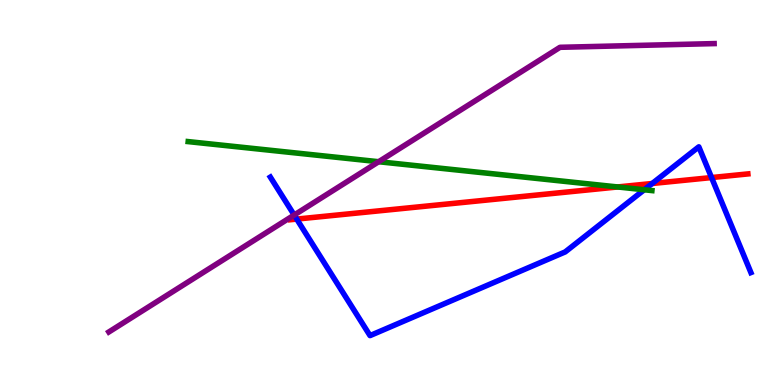[{'lines': ['blue', 'red'], 'intersections': [{'x': 3.83, 'y': 4.31}, {'x': 8.42, 'y': 5.23}, {'x': 9.18, 'y': 5.39}]}, {'lines': ['green', 'red'], 'intersections': [{'x': 7.97, 'y': 5.14}]}, {'lines': ['purple', 'red'], 'intersections': []}, {'lines': ['blue', 'green'], 'intersections': [{'x': 8.31, 'y': 5.07}]}, {'lines': ['blue', 'purple'], 'intersections': [{'x': 3.8, 'y': 4.41}]}, {'lines': ['green', 'purple'], 'intersections': [{'x': 4.89, 'y': 5.8}]}]